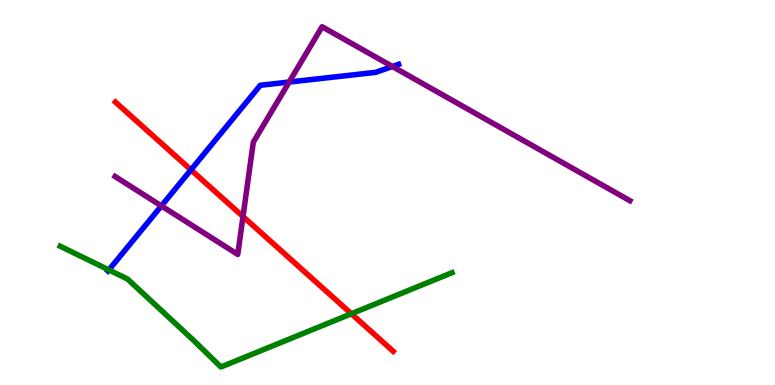[{'lines': ['blue', 'red'], 'intersections': [{'x': 2.46, 'y': 5.59}]}, {'lines': ['green', 'red'], 'intersections': [{'x': 4.53, 'y': 1.85}]}, {'lines': ['purple', 'red'], 'intersections': [{'x': 3.14, 'y': 4.38}]}, {'lines': ['blue', 'green'], 'intersections': [{'x': 1.4, 'y': 2.99}]}, {'lines': ['blue', 'purple'], 'intersections': [{'x': 2.08, 'y': 4.65}, {'x': 3.73, 'y': 7.87}, {'x': 5.06, 'y': 8.27}]}, {'lines': ['green', 'purple'], 'intersections': []}]